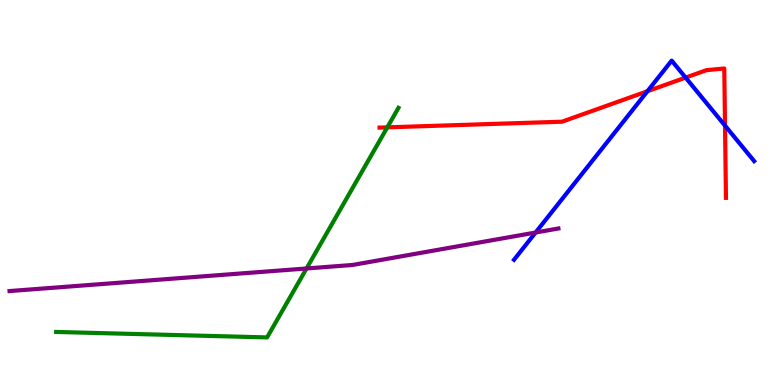[{'lines': ['blue', 'red'], 'intersections': [{'x': 8.35, 'y': 7.63}, {'x': 8.85, 'y': 7.98}, {'x': 9.36, 'y': 6.74}]}, {'lines': ['green', 'red'], 'intersections': [{'x': 5.0, 'y': 6.69}]}, {'lines': ['purple', 'red'], 'intersections': []}, {'lines': ['blue', 'green'], 'intersections': []}, {'lines': ['blue', 'purple'], 'intersections': [{'x': 6.91, 'y': 3.96}]}, {'lines': ['green', 'purple'], 'intersections': [{'x': 3.96, 'y': 3.03}]}]